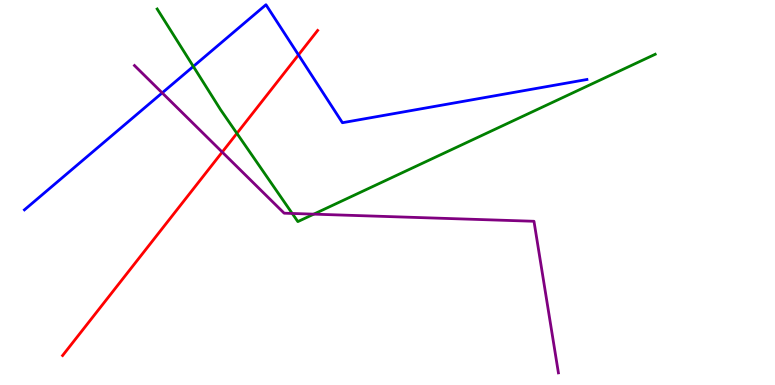[{'lines': ['blue', 'red'], 'intersections': [{'x': 3.85, 'y': 8.57}]}, {'lines': ['green', 'red'], 'intersections': [{'x': 3.06, 'y': 6.54}]}, {'lines': ['purple', 'red'], 'intersections': [{'x': 2.87, 'y': 6.05}]}, {'lines': ['blue', 'green'], 'intersections': [{'x': 2.49, 'y': 8.27}]}, {'lines': ['blue', 'purple'], 'intersections': [{'x': 2.09, 'y': 7.59}]}, {'lines': ['green', 'purple'], 'intersections': [{'x': 3.77, 'y': 4.46}, {'x': 4.05, 'y': 4.44}]}]